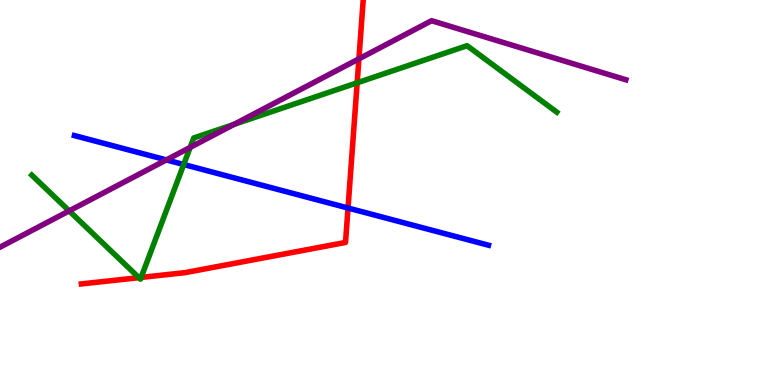[{'lines': ['blue', 'red'], 'intersections': [{'x': 4.49, 'y': 4.6}]}, {'lines': ['green', 'red'], 'intersections': [{'x': 1.79, 'y': 2.79}, {'x': 1.82, 'y': 2.79}, {'x': 4.61, 'y': 7.85}]}, {'lines': ['purple', 'red'], 'intersections': [{'x': 4.63, 'y': 8.47}]}, {'lines': ['blue', 'green'], 'intersections': [{'x': 2.37, 'y': 5.73}]}, {'lines': ['blue', 'purple'], 'intersections': [{'x': 2.15, 'y': 5.85}]}, {'lines': ['green', 'purple'], 'intersections': [{'x': 0.892, 'y': 4.52}, {'x': 2.45, 'y': 6.17}, {'x': 3.02, 'y': 6.77}]}]